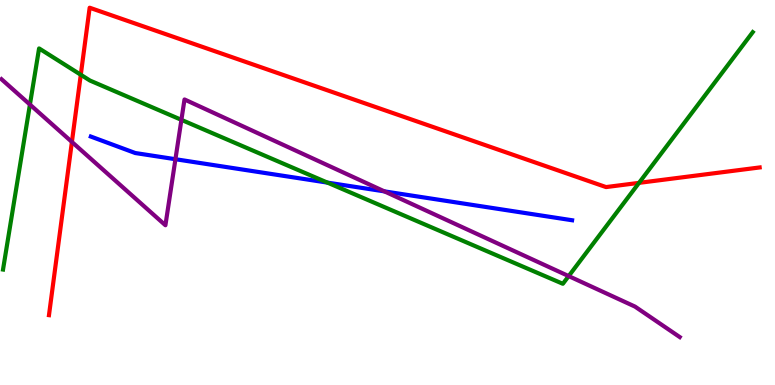[{'lines': ['blue', 'red'], 'intersections': []}, {'lines': ['green', 'red'], 'intersections': [{'x': 1.04, 'y': 8.06}, {'x': 8.25, 'y': 5.25}]}, {'lines': ['purple', 'red'], 'intersections': [{'x': 0.928, 'y': 6.31}]}, {'lines': ['blue', 'green'], 'intersections': [{'x': 4.22, 'y': 5.26}]}, {'lines': ['blue', 'purple'], 'intersections': [{'x': 2.26, 'y': 5.86}, {'x': 4.96, 'y': 5.03}]}, {'lines': ['green', 'purple'], 'intersections': [{'x': 0.386, 'y': 7.28}, {'x': 2.34, 'y': 6.89}, {'x': 7.34, 'y': 2.83}]}]